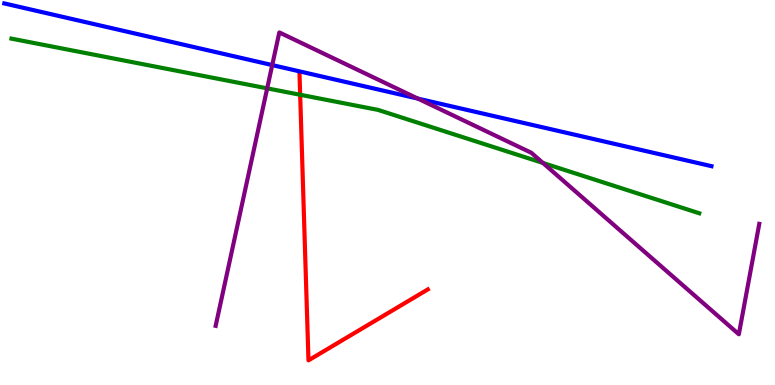[{'lines': ['blue', 'red'], 'intersections': []}, {'lines': ['green', 'red'], 'intersections': [{'x': 3.87, 'y': 7.54}]}, {'lines': ['purple', 'red'], 'intersections': []}, {'lines': ['blue', 'green'], 'intersections': []}, {'lines': ['blue', 'purple'], 'intersections': [{'x': 3.51, 'y': 8.31}, {'x': 5.39, 'y': 7.44}]}, {'lines': ['green', 'purple'], 'intersections': [{'x': 3.45, 'y': 7.71}, {'x': 7.01, 'y': 5.77}]}]